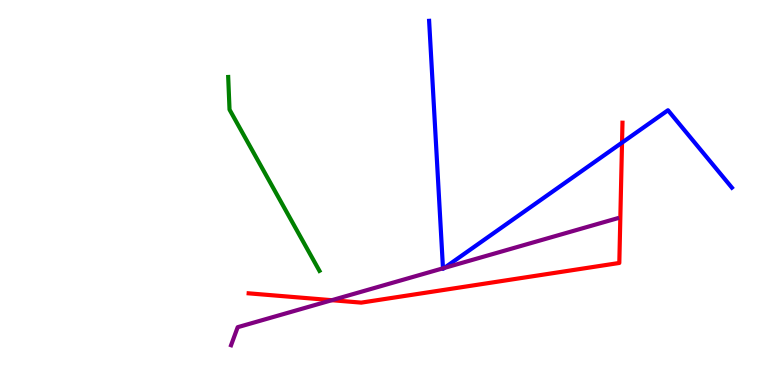[{'lines': ['blue', 'red'], 'intersections': [{'x': 8.03, 'y': 6.3}]}, {'lines': ['green', 'red'], 'intersections': []}, {'lines': ['purple', 'red'], 'intersections': [{'x': 4.28, 'y': 2.2}]}, {'lines': ['blue', 'green'], 'intersections': []}, {'lines': ['blue', 'purple'], 'intersections': [{'x': 5.72, 'y': 3.03}, {'x': 5.73, 'y': 3.04}]}, {'lines': ['green', 'purple'], 'intersections': []}]